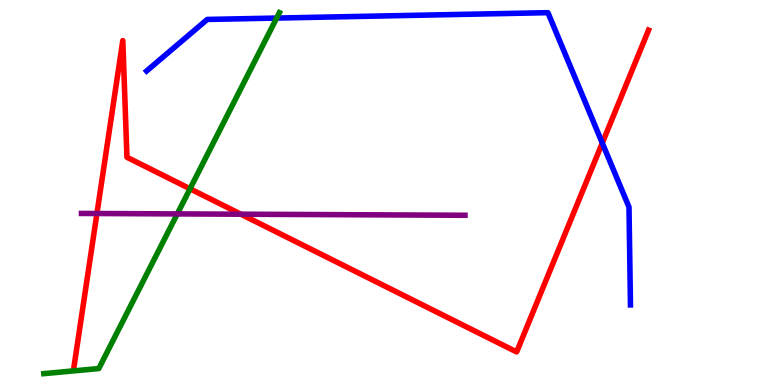[{'lines': ['blue', 'red'], 'intersections': [{'x': 7.77, 'y': 6.29}]}, {'lines': ['green', 'red'], 'intersections': [{'x': 2.45, 'y': 5.1}]}, {'lines': ['purple', 'red'], 'intersections': [{'x': 1.25, 'y': 4.45}, {'x': 3.11, 'y': 4.44}]}, {'lines': ['blue', 'green'], 'intersections': [{'x': 3.57, 'y': 9.53}]}, {'lines': ['blue', 'purple'], 'intersections': []}, {'lines': ['green', 'purple'], 'intersections': [{'x': 2.29, 'y': 4.44}]}]